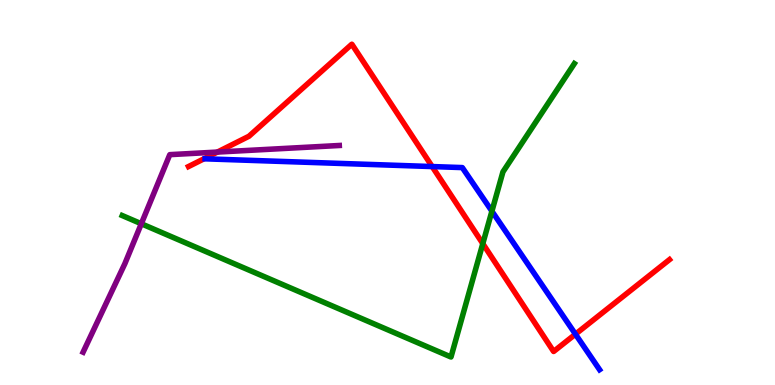[{'lines': ['blue', 'red'], 'intersections': [{'x': 5.58, 'y': 5.67}, {'x': 7.43, 'y': 1.32}]}, {'lines': ['green', 'red'], 'intersections': [{'x': 6.23, 'y': 3.67}]}, {'lines': ['purple', 'red'], 'intersections': [{'x': 2.8, 'y': 6.05}]}, {'lines': ['blue', 'green'], 'intersections': [{'x': 6.35, 'y': 4.51}]}, {'lines': ['blue', 'purple'], 'intersections': []}, {'lines': ['green', 'purple'], 'intersections': [{'x': 1.82, 'y': 4.19}]}]